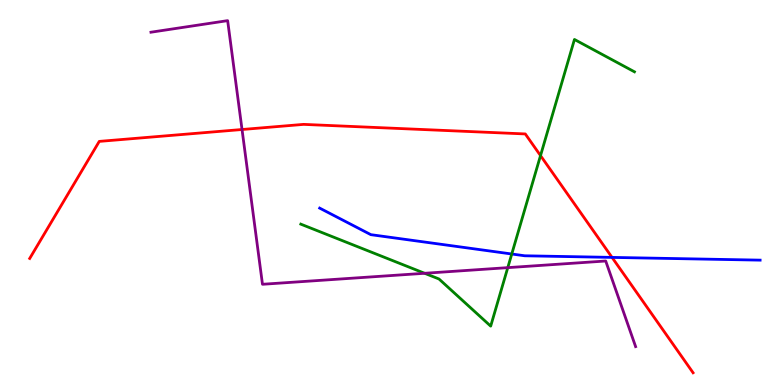[{'lines': ['blue', 'red'], 'intersections': [{'x': 7.9, 'y': 3.31}]}, {'lines': ['green', 'red'], 'intersections': [{'x': 6.97, 'y': 5.96}]}, {'lines': ['purple', 'red'], 'intersections': [{'x': 3.12, 'y': 6.64}]}, {'lines': ['blue', 'green'], 'intersections': [{'x': 6.6, 'y': 3.4}]}, {'lines': ['blue', 'purple'], 'intersections': []}, {'lines': ['green', 'purple'], 'intersections': [{'x': 5.48, 'y': 2.9}, {'x': 6.55, 'y': 3.05}]}]